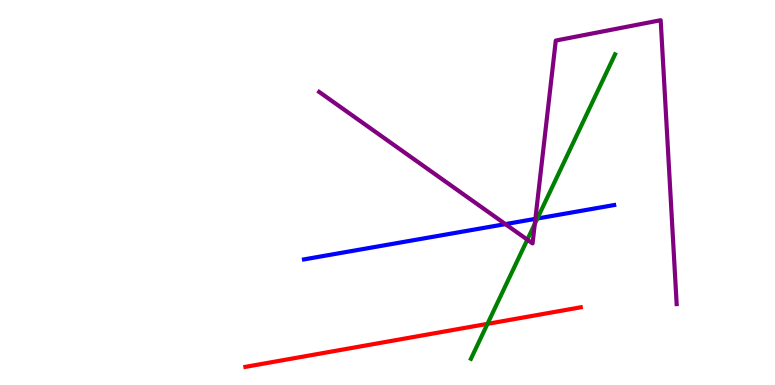[{'lines': ['blue', 'red'], 'intersections': []}, {'lines': ['green', 'red'], 'intersections': [{'x': 6.29, 'y': 1.59}]}, {'lines': ['purple', 'red'], 'intersections': []}, {'lines': ['blue', 'green'], 'intersections': [{'x': 6.93, 'y': 4.32}]}, {'lines': ['blue', 'purple'], 'intersections': [{'x': 6.52, 'y': 4.18}, {'x': 6.91, 'y': 4.32}]}, {'lines': ['green', 'purple'], 'intersections': [{'x': 6.8, 'y': 3.77}, {'x': 6.9, 'y': 4.18}]}]